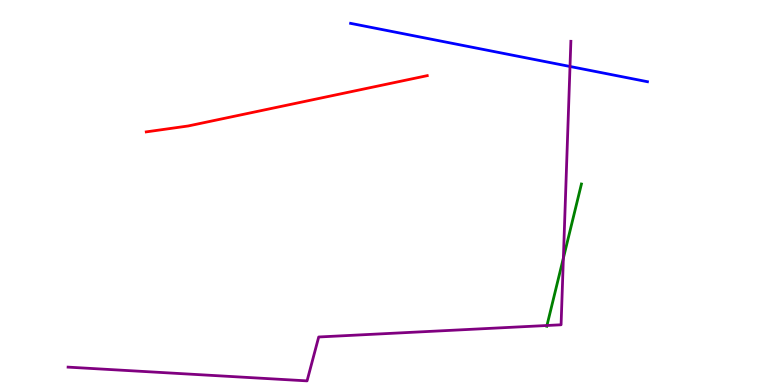[{'lines': ['blue', 'red'], 'intersections': []}, {'lines': ['green', 'red'], 'intersections': []}, {'lines': ['purple', 'red'], 'intersections': []}, {'lines': ['blue', 'green'], 'intersections': []}, {'lines': ['blue', 'purple'], 'intersections': [{'x': 7.35, 'y': 8.27}]}, {'lines': ['green', 'purple'], 'intersections': [{'x': 7.06, 'y': 1.55}, {'x': 7.27, 'y': 3.3}]}]